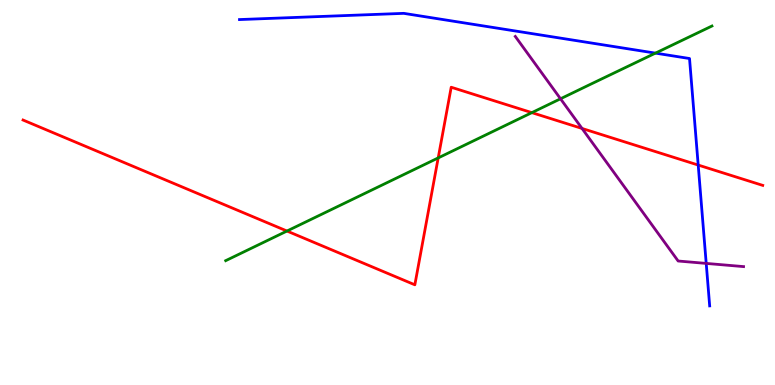[{'lines': ['blue', 'red'], 'intersections': [{'x': 9.01, 'y': 5.71}]}, {'lines': ['green', 'red'], 'intersections': [{'x': 3.7, 'y': 4.0}, {'x': 5.65, 'y': 5.9}, {'x': 6.86, 'y': 7.07}]}, {'lines': ['purple', 'red'], 'intersections': [{'x': 7.51, 'y': 6.66}]}, {'lines': ['blue', 'green'], 'intersections': [{'x': 8.46, 'y': 8.62}]}, {'lines': ['blue', 'purple'], 'intersections': [{'x': 9.11, 'y': 3.16}]}, {'lines': ['green', 'purple'], 'intersections': [{'x': 7.23, 'y': 7.43}]}]